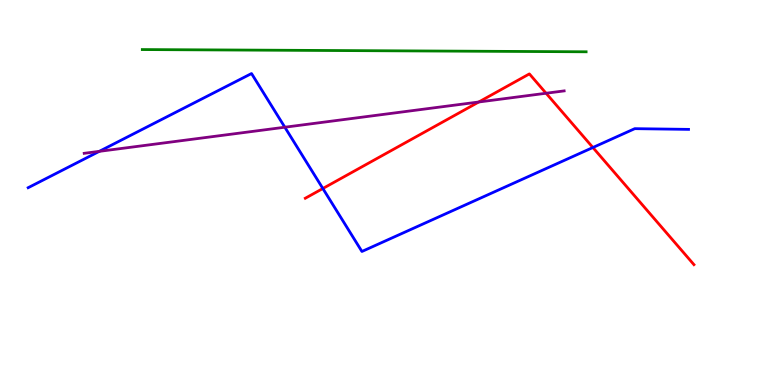[{'lines': ['blue', 'red'], 'intersections': [{'x': 4.17, 'y': 5.1}, {'x': 7.65, 'y': 6.17}]}, {'lines': ['green', 'red'], 'intersections': []}, {'lines': ['purple', 'red'], 'intersections': [{'x': 6.18, 'y': 7.35}, {'x': 7.05, 'y': 7.58}]}, {'lines': ['blue', 'green'], 'intersections': []}, {'lines': ['blue', 'purple'], 'intersections': [{'x': 1.28, 'y': 6.07}, {'x': 3.68, 'y': 6.7}]}, {'lines': ['green', 'purple'], 'intersections': []}]